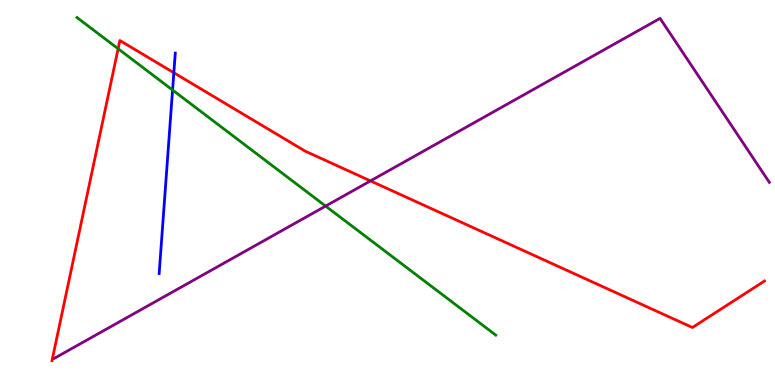[{'lines': ['blue', 'red'], 'intersections': [{'x': 2.24, 'y': 8.11}]}, {'lines': ['green', 'red'], 'intersections': [{'x': 1.52, 'y': 8.73}]}, {'lines': ['purple', 'red'], 'intersections': [{'x': 4.78, 'y': 5.3}]}, {'lines': ['blue', 'green'], 'intersections': [{'x': 2.23, 'y': 7.66}]}, {'lines': ['blue', 'purple'], 'intersections': []}, {'lines': ['green', 'purple'], 'intersections': [{'x': 4.2, 'y': 4.65}]}]